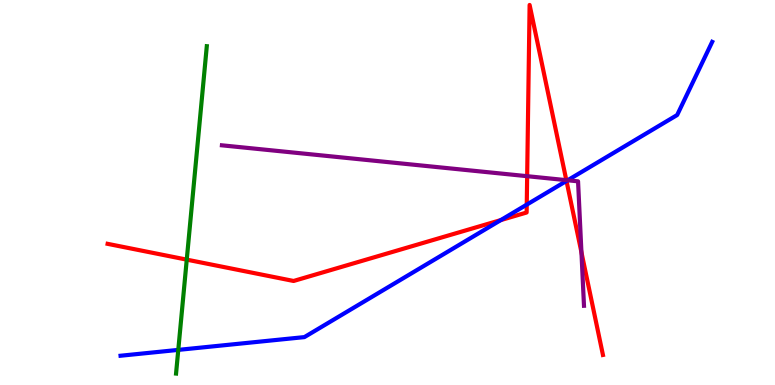[{'lines': ['blue', 'red'], 'intersections': [{'x': 6.46, 'y': 4.28}, {'x': 6.8, 'y': 4.68}, {'x': 7.31, 'y': 5.3}]}, {'lines': ['green', 'red'], 'intersections': [{'x': 2.41, 'y': 3.26}]}, {'lines': ['purple', 'red'], 'intersections': [{'x': 6.8, 'y': 5.42}, {'x': 7.31, 'y': 5.32}, {'x': 7.5, 'y': 3.45}]}, {'lines': ['blue', 'green'], 'intersections': [{'x': 2.3, 'y': 0.912}]}, {'lines': ['blue', 'purple'], 'intersections': [{'x': 7.32, 'y': 5.32}]}, {'lines': ['green', 'purple'], 'intersections': []}]